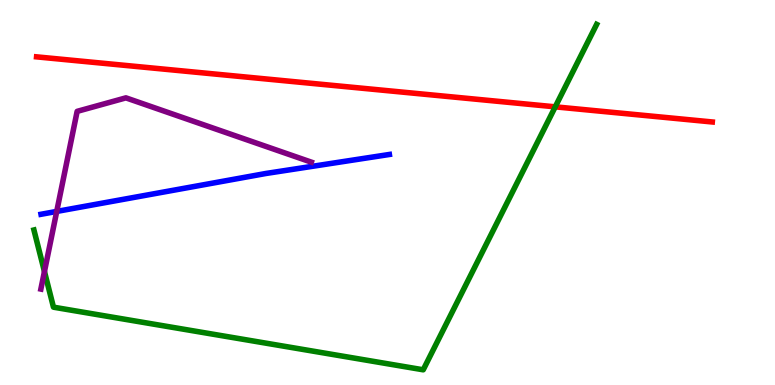[{'lines': ['blue', 'red'], 'intersections': []}, {'lines': ['green', 'red'], 'intersections': [{'x': 7.16, 'y': 7.22}]}, {'lines': ['purple', 'red'], 'intersections': []}, {'lines': ['blue', 'green'], 'intersections': []}, {'lines': ['blue', 'purple'], 'intersections': [{'x': 0.732, 'y': 4.51}]}, {'lines': ['green', 'purple'], 'intersections': [{'x': 0.574, 'y': 2.95}]}]